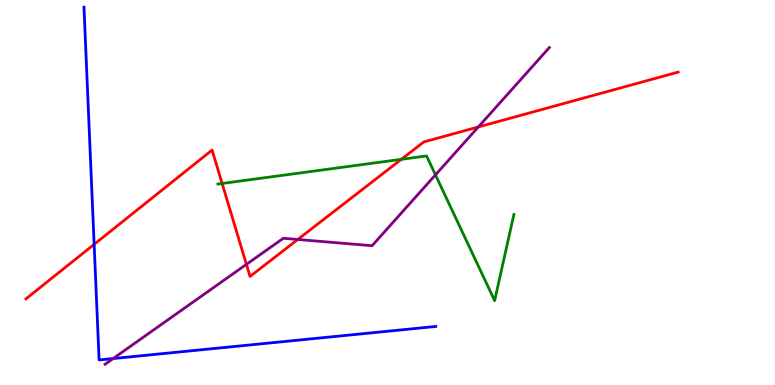[{'lines': ['blue', 'red'], 'intersections': [{'x': 1.21, 'y': 3.65}]}, {'lines': ['green', 'red'], 'intersections': [{'x': 2.87, 'y': 5.23}, {'x': 5.18, 'y': 5.86}]}, {'lines': ['purple', 'red'], 'intersections': [{'x': 3.18, 'y': 3.13}, {'x': 3.84, 'y': 3.78}, {'x': 6.17, 'y': 6.7}]}, {'lines': ['blue', 'green'], 'intersections': []}, {'lines': ['blue', 'purple'], 'intersections': [{'x': 1.46, 'y': 0.687}]}, {'lines': ['green', 'purple'], 'intersections': [{'x': 5.62, 'y': 5.46}]}]